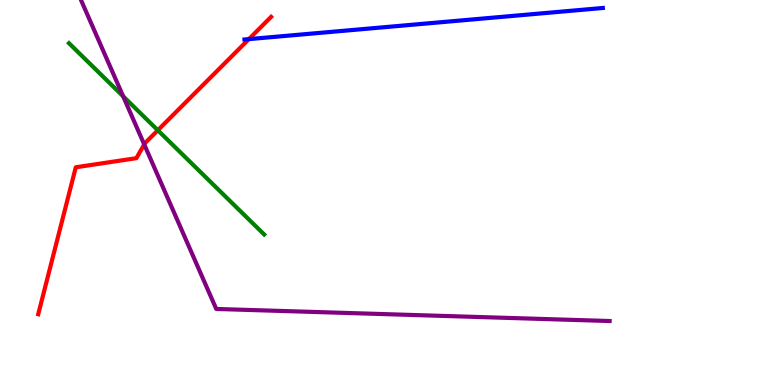[{'lines': ['blue', 'red'], 'intersections': [{'x': 3.21, 'y': 8.98}]}, {'lines': ['green', 'red'], 'intersections': [{'x': 2.04, 'y': 6.62}]}, {'lines': ['purple', 'red'], 'intersections': [{'x': 1.86, 'y': 6.25}]}, {'lines': ['blue', 'green'], 'intersections': []}, {'lines': ['blue', 'purple'], 'intersections': []}, {'lines': ['green', 'purple'], 'intersections': [{'x': 1.59, 'y': 7.5}]}]